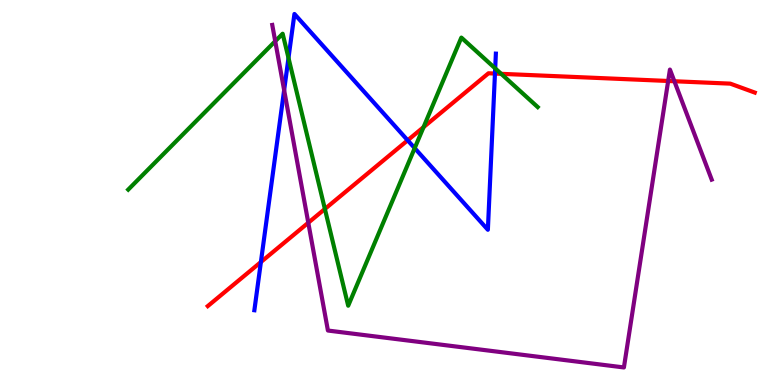[{'lines': ['blue', 'red'], 'intersections': [{'x': 3.37, 'y': 3.19}, {'x': 5.26, 'y': 6.36}, {'x': 6.39, 'y': 8.09}]}, {'lines': ['green', 'red'], 'intersections': [{'x': 4.19, 'y': 4.57}, {'x': 5.47, 'y': 6.7}, {'x': 6.47, 'y': 8.08}]}, {'lines': ['purple', 'red'], 'intersections': [{'x': 3.98, 'y': 4.21}, {'x': 8.62, 'y': 7.9}, {'x': 8.7, 'y': 7.89}]}, {'lines': ['blue', 'green'], 'intersections': [{'x': 3.72, 'y': 8.49}, {'x': 5.35, 'y': 6.15}, {'x': 6.39, 'y': 8.22}]}, {'lines': ['blue', 'purple'], 'intersections': [{'x': 3.67, 'y': 7.66}]}, {'lines': ['green', 'purple'], 'intersections': [{'x': 3.55, 'y': 8.93}]}]